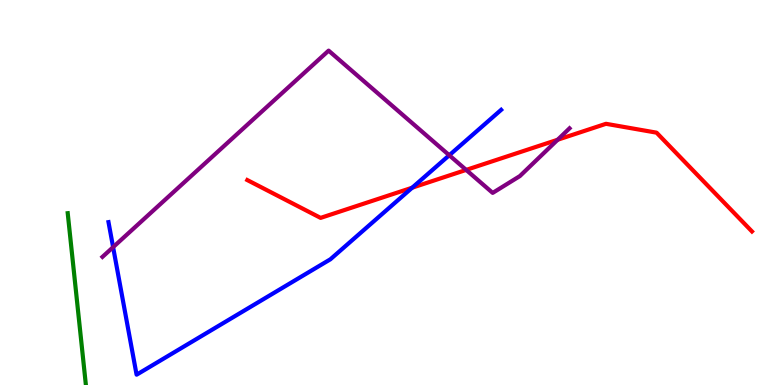[{'lines': ['blue', 'red'], 'intersections': [{'x': 5.32, 'y': 5.12}]}, {'lines': ['green', 'red'], 'intersections': []}, {'lines': ['purple', 'red'], 'intersections': [{'x': 6.02, 'y': 5.59}, {'x': 7.2, 'y': 6.37}]}, {'lines': ['blue', 'green'], 'intersections': []}, {'lines': ['blue', 'purple'], 'intersections': [{'x': 1.46, 'y': 3.58}, {'x': 5.8, 'y': 5.97}]}, {'lines': ['green', 'purple'], 'intersections': []}]